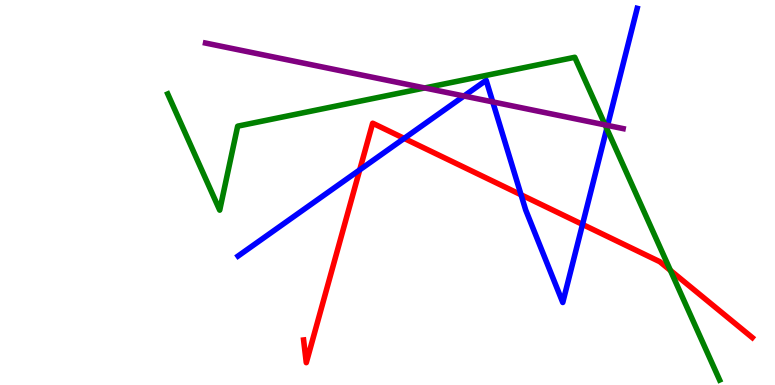[{'lines': ['blue', 'red'], 'intersections': [{'x': 4.64, 'y': 5.59}, {'x': 5.21, 'y': 6.41}, {'x': 6.72, 'y': 4.94}, {'x': 7.52, 'y': 4.17}]}, {'lines': ['green', 'red'], 'intersections': [{'x': 8.65, 'y': 2.98}]}, {'lines': ['purple', 'red'], 'intersections': []}, {'lines': ['blue', 'green'], 'intersections': [{'x': 7.83, 'y': 6.66}]}, {'lines': ['blue', 'purple'], 'intersections': [{'x': 5.99, 'y': 7.51}, {'x': 6.36, 'y': 7.35}, {'x': 7.84, 'y': 6.74}]}, {'lines': ['green', 'purple'], 'intersections': [{'x': 5.48, 'y': 7.72}, {'x': 7.81, 'y': 6.76}]}]